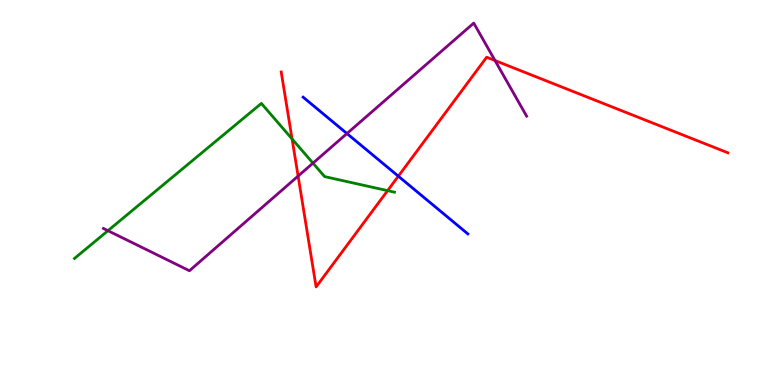[{'lines': ['blue', 'red'], 'intersections': [{'x': 5.14, 'y': 5.42}]}, {'lines': ['green', 'red'], 'intersections': [{'x': 3.77, 'y': 6.39}, {'x': 5.0, 'y': 5.05}]}, {'lines': ['purple', 'red'], 'intersections': [{'x': 3.85, 'y': 5.43}, {'x': 6.39, 'y': 8.43}]}, {'lines': ['blue', 'green'], 'intersections': []}, {'lines': ['blue', 'purple'], 'intersections': [{'x': 4.48, 'y': 6.53}]}, {'lines': ['green', 'purple'], 'intersections': [{'x': 1.39, 'y': 4.01}, {'x': 4.04, 'y': 5.76}]}]